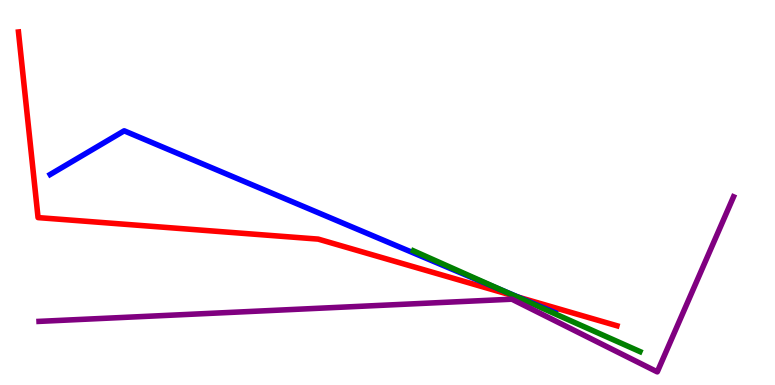[{'lines': ['blue', 'red'], 'intersections': [{'x': 6.69, 'y': 2.28}]}, {'lines': ['green', 'red'], 'intersections': [{'x': 6.66, 'y': 2.3}]}, {'lines': ['purple', 'red'], 'intersections': []}, {'lines': ['blue', 'green'], 'intersections': [{'x': 6.49, 'y': 2.45}]}, {'lines': ['blue', 'purple'], 'intersections': []}, {'lines': ['green', 'purple'], 'intersections': []}]